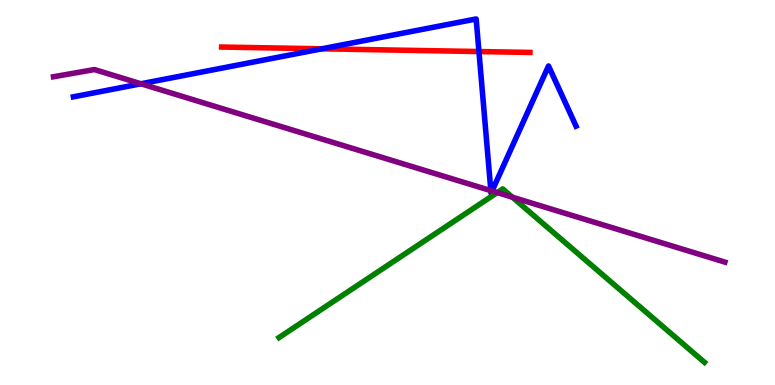[{'lines': ['blue', 'red'], 'intersections': [{'x': 4.15, 'y': 8.73}, {'x': 6.18, 'y': 8.66}]}, {'lines': ['green', 'red'], 'intersections': []}, {'lines': ['purple', 'red'], 'intersections': []}, {'lines': ['blue', 'green'], 'intersections': []}, {'lines': ['blue', 'purple'], 'intersections': [{'x': 1.82, 'y': 7.82}, {'x': 6.33, 'y': 5.05}, {'x': 6.35, 'y': 5.04}]}, {'lines': ['green', 'purple'], 'intersections': [{'x': 6.42, 'y': 5.0}, {'x': 6.61, 'y': 4.88}]}]